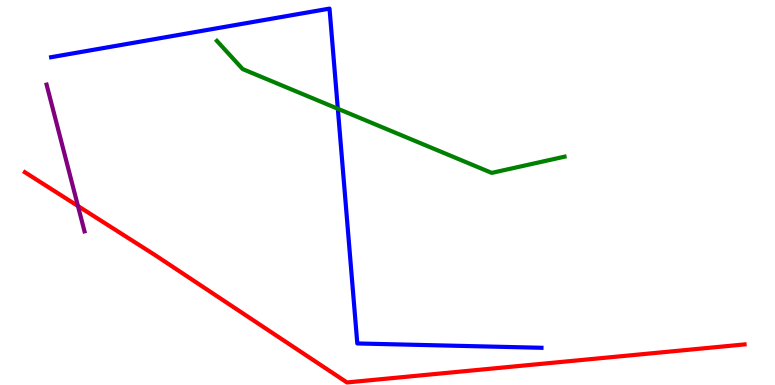[{'lines': ['blue', 'red'], 'intersections': []}, {'lines': ['green', 'red'], 'intersections': []}, {'lines': ['purple', 'red'], 'intersections': [{'x': 1.01, 'y': 4.65}]}, {'lines': ['blue', 'green'], 'intersections': [{'x': 4.36, 'y': 7.18}]}, {'lines': ['blue', 'purple'], 'intersections': []}, {'lines': ['green', 'purple'], 'intersections': []}]